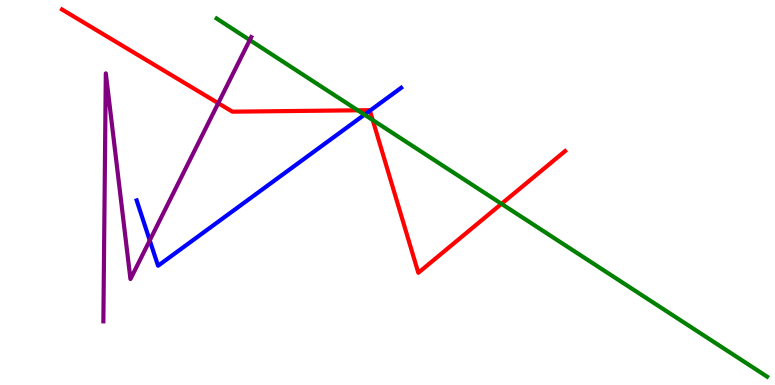[{'lines': ['blue', 'red'], 'intersections': [{'x': 4.77, 'y': 7.13}]}, {'lines': ['green', 'red'], 'intersections': [{'x': 4.62, 'y': 7.13}, {'x': 4.81, 'y': 6.88}, {'x': 6.47, 'y': 4.71}]}, {'lines': ['purple', 'red'], 'intersections': [{'x': 2.82, 'y': 7.32}]}, {'lines': ['blue', 'green'], 'intersections': [{'x': 4.7, 'y': 7.02}]}, {'lines': ['blue', 'purple'], 'intersections': [{'x': 1.93, 'y': 3.76}]}, {'lines': ['green', 'purple'], 'intersections': [{'x': 3.22, 'y': 8.96}]}]